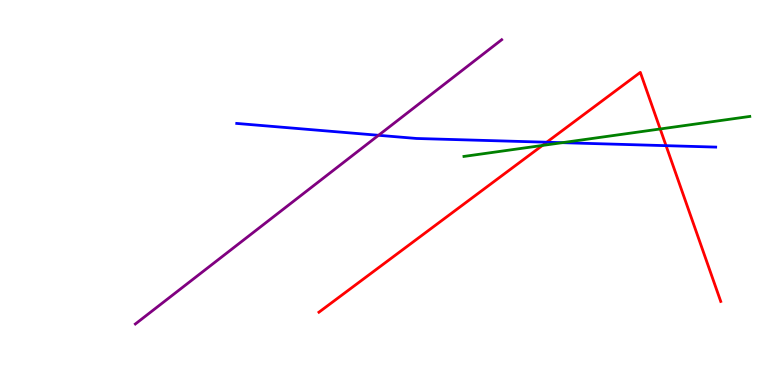[{'lines': ['blue', 'red'], 'intersections': [{'x': 7.05, 'y': 6.31}, {'x': 8.59, 'y': 6.22}]}, {'lines': ['green', 'red'], 'intersections': [{'x': 7.0, 'y': 6.22}, {'x': 8.52, 'y': 6.65}]}, {'lines': ['purple', 'red'], 'intersections': []}, {'lines': ['blue', 'green'], 'intersections': [{'x': 7.25, 'y': 6.29}]}, {'lines': ['blue', 'purple'], 'intersections': [{'x': 4.88, 'y': 6.49}]}, {'lines': ['green', 'purple'], 'intersections': []}]